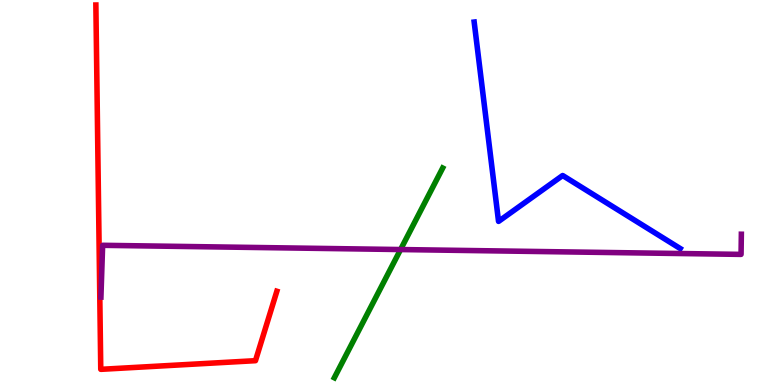[{'lines': ['blue', 'red'], 'intersections': []}, {'lines': ['green', 'red'], 'intersections': []}, {'lines': ['purple', 'red'], 'intersections': []}, {'lines': ['blue', 'green'], 'intersections': []}, {'lines': ['blue', 'purple'], 'intersections': []}, {'lines': ['green', 'purple'], 'intersections': [{'x': 5.17, 'y': 3.52}]}]